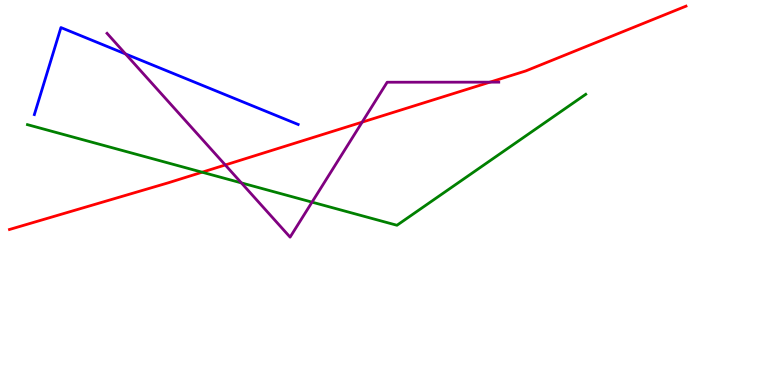[{'lines': ['blue', 'red'], 'intersections': []}, {'lines': ['green', 'red'], 'intersections': [{'x': 2.61, 'y': 5.53}]}, {'lines': ['purple', 'red'], 'intersections': [{'x': 2.91, 'y': 5.72}, {'x': 4.67, 'y': 6.83}, {'x': 6.32, 'y': 7.87}]}, {'lines': ['blue', 'green'], 'intersections': []}, {'lines': ['blue', 'purple'], 'intersections': [{'x': 1.62, 'y': 8.6}]}, {'lines': ['green', 'purple'], 'intersections': [{'x': 3.11, 'y': 5.25}, {'x': 4.03, 'y': 4.75}]}]